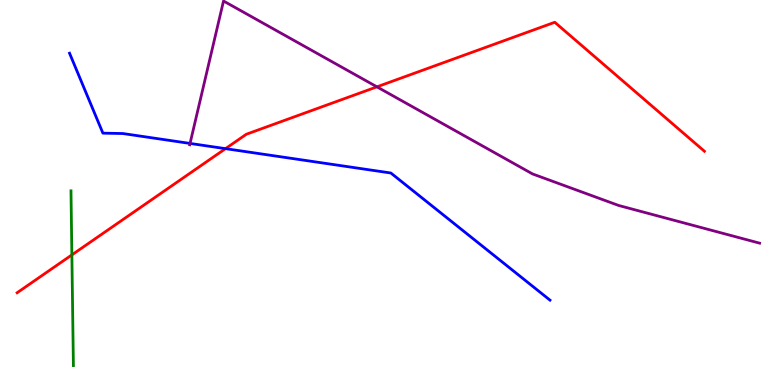[{'lines': ['blue', 'red'], 'intersections': [{'x': 2.91, 'y': 6.14}]}, {'lines': ['green', 'red'], 'intersections': [{'x': 0.927, 'y': 3.38}]}, {'lines': ['purple', 'red'], 'intersections': [{'x': 4.86, 'y': 7.74}]}, {'lines': ['blue', 'green'], 'intersections': []}, {'lines': ['blue', 'purple'], 'intersections': [{'x': 2.45, 'y': 6.27}]}, {'lines': ['green', 'purple'], 'intersections': []}]